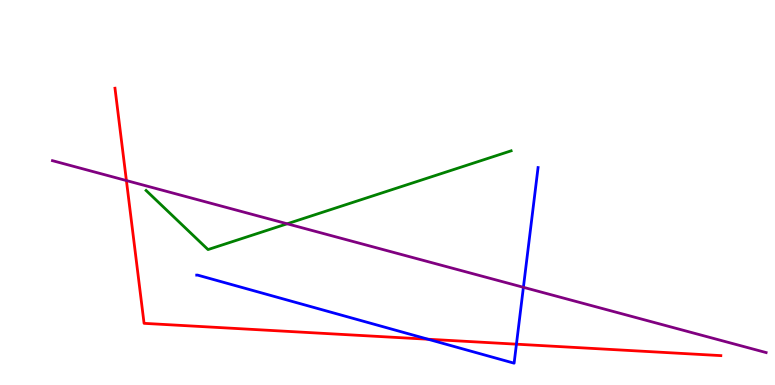[{'lines': ['blue', 'red'], 'intersections': [{'x': 5.52, 'y': 1.19}, {'x': 6.66, 'y': 1.06}]}, {'lines': ['green', 'red'], 'intersections': []}, {'lines': ['purple', 'red'], 'intersections': [{'x': 1.63, 'y': 5.31}]}, {'lines': ['blue', 'green'], 'intersections': []}, {'lines': ['blue', 'purple'], 'intersections': [{'x': 6.75, 'y': 2.54}]}, {'lines': ['green', 'purple'], 'intersections': [{'x': 3.71, 'y': 4.19}]}]